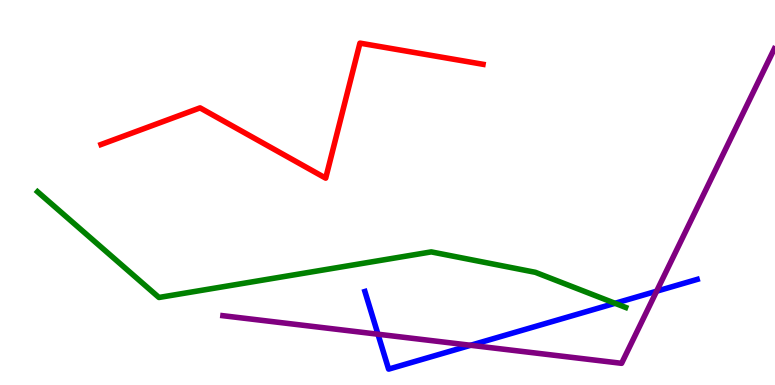[{'lines': ['blue', 'red'], 'intersections': []}, {'lines': ['green', 'red'], 'intersections': []}, {'lines': ['purple', 'red'], 'intersections': []}, {'lines': ['blue', 'green'], 'intersections': [{'x': 7.94, 'y': 2.12}]}, {'lines': ['blue', 'purple'], 'intersections': [{'x': 4.88, 'y': 1.32}, {'x': 6.07, 'y': 1.03}, {'x': 8.47, 'y': 2.44}]}, {'lines': ['green', 'purple'], 'intersections': []}]